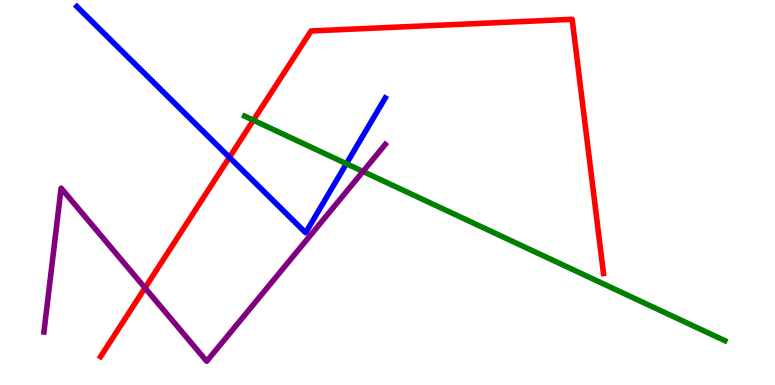[{'lines': ['blue', 'red'], 'intersections': [{'x': 2.96, 'y': 5.91}]}, {'lines': ['green', 'red'], 'intersections': [{'x': 3.27, 'y': 6.88}]}, {'lines': ['purple', 'red'], 'intersections': [{'x': 1.87, 'y': 2.52}]}, {'lines': ['blue', 'green'], 'intersections': [{'x': 4.47, 'y': 5.75}]}, {'lines': ['blue', 'purple'], 'intersections': []}, {'lines': ['green', 'purple'], 'intersections': [{'x': 4.68, 'y': 5.55}]}]